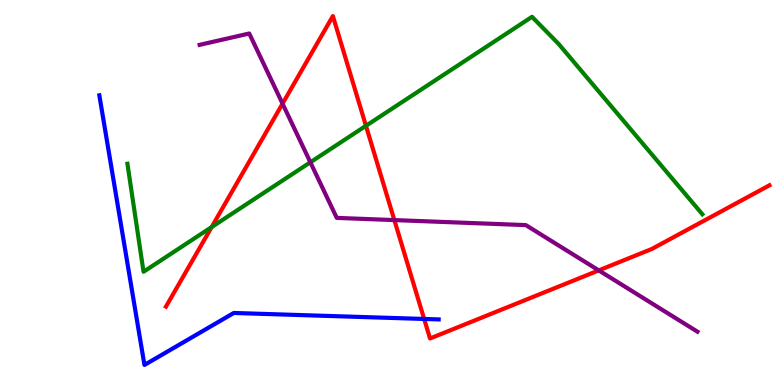[{'lines': ['blue', 'red'], 'intersections': [{'x': 5.47, 'y': 1.72}]}, {'lines': ['green', 'red'], 'intersections': [{'x': 2.73, 'y': 4.1}, {'x': 4.72, 'y': 6.73}]}, {'lines': ['purple', 'red'], 'intersections': [{'x': 3.65, 'y': 7.31}, {'x': 5.09, 'y': 4.28}, {'x': 7.73, 'y': 2.98}]}, {'lines': ['blue', 'green'], 'intersections': []}, {'lines': ['blue', 'purple'], 'intersections': []}, {'lines': ['green', 'purple'], 'intersections': [{'x': 4.0, 'y': 5.78}]}]